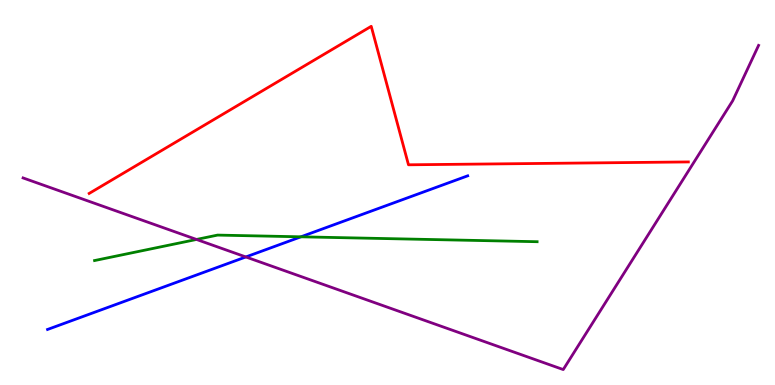[{'lines': ['blue', 'red'], 'intersections': []}, {'lines': ['green', 'red'], 'intersections': []}, {'lines': ['purple', 'red'], 'intersections': []}, {'lines': ['blue', 'green'], 'intersections': [{'x': 3.88, 'y': 3.85}]}, {'lines': ['blue', 'purple'], 'intersections': [{'x': 3.17, 'y': 3.33}]}, {'lines': ['green', 'purple'], 'intersections': [{'x': 2.54, 'y': 3.78}]}]